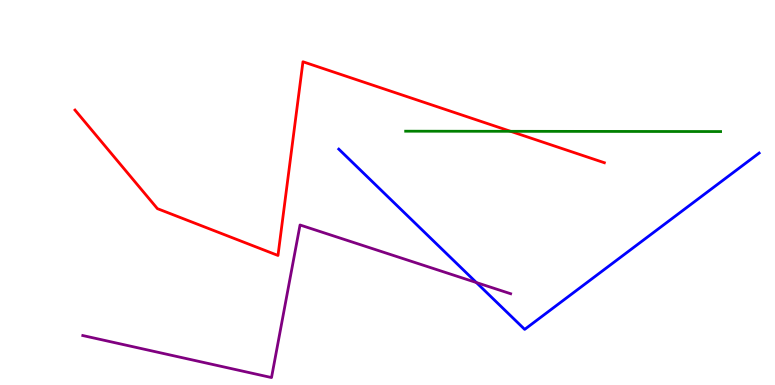[{'lines': ['blue', 'red'], 'intersections': []}, {'lines': ['green', 'red'], 'intersections': [{'x': 6.59, 'y': 6.59}]}, {'lines': ['purple', 'red'], 'intersections': []}, {'lines': ['blue', 'green'], 'intersections': []}, {'lines': ['blue', 'purple'], 'intersections': [{'x': 6.15, 'y': 2.66}]}, {'lines': ['green', 'purple'], 'intersections': []}]